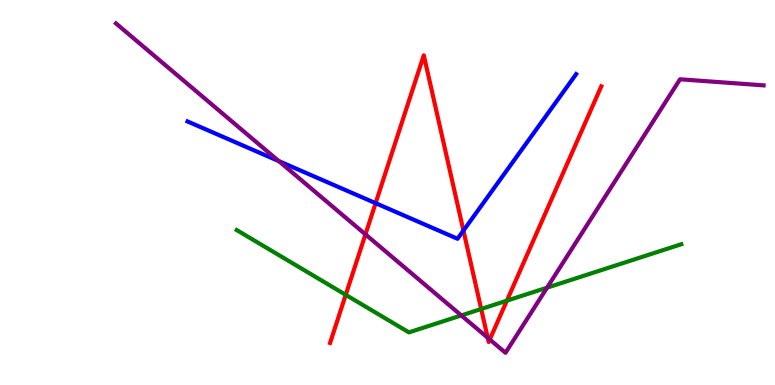[{'lines': ['blue', 'red'], 'intersections': [{'x': 4.85, 'y': 4.72}, {'x': 5.98, 'y': 4.01}]}, {'lines': ['green', 'red'], 'intersections': [{'x': 4.46, 'y': 2.34}, {'x': 6.21, 'y': 1.97}, {'x': 6.54, 'y': 2.19}]}, {'lines': ['purple', 'red'], 'intersections': [{'x': 4.72, 'y': 3.91}, {'x': 6.29, 'y': 1.23}, {'x': 6.32, 'y': 1.18}]}, {'lines': ['blue', 'green'], 'intersections': []}, {'lines': ['blue', 'purple'], 'intersections': [{'x': 3.6, 'y': 5.82}]}, {'lines': ['green', 'purple'], 'intersections': [{'x': 5.95, 'y': 1.81}, {'x': 7.06, 'y': 2.53}]}]